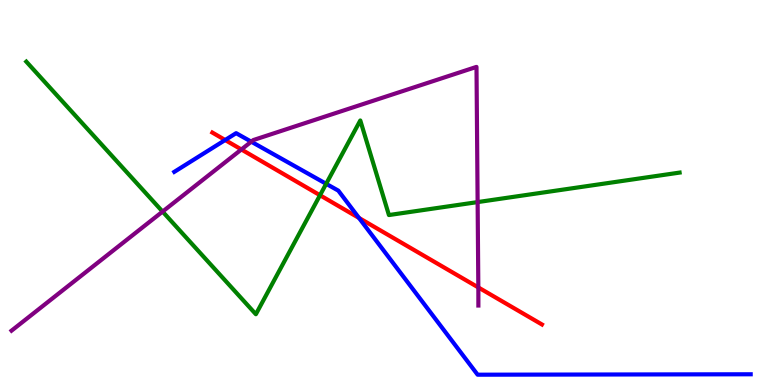[{'lines': ['blue', 'red'], 'intersections': [{'x': 2.91, 'y': 6.36}, {'x': 4.63, 'y': 4.34}]}, {'lines': ['green', 'red'], 'intersections': [{'x': 4.13, 'y': 4.93}]}, {'lines': ['purple', 'red'], 'intersections': [{'x': 3.11, 'y': 6.12}, {'x': 6.17, 'y': 2.53}]}, {'lines': ['blue', 'green'], 'intersections': [{'x': 4.21, 'y': 5.23}]}, {'lines': ['blue', 'purple'], 'intersections': [{'x': 3.24, 'y': 6.32}]}, {'lines': ['green', 'purple'], 'intersections': [{'x': 2.1, 'y': 4.5}, {'x': 6.16, 'y': 4.75}]}]